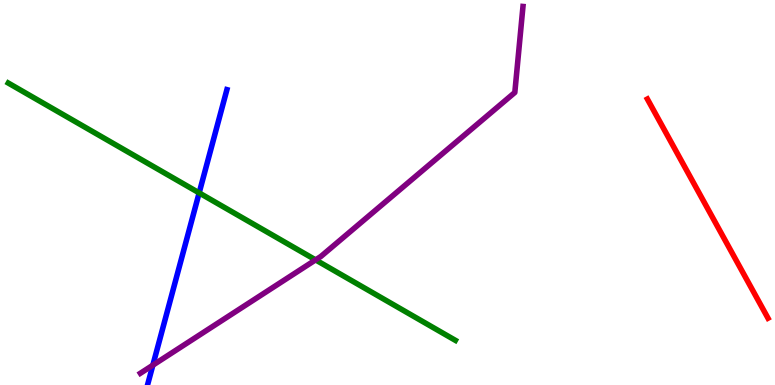[{'lines': ['blue', 'red'], 'intersections': []}, {'lines': ['green', 'red'], 'intersections': []}, {'lines': ['purple', 'red'], 'intersections': []}, {'lines': ['blue', 'green'], 'intersections': [{'x': 2.57, 'y': 4.99}]}, {'lines': ['blue', 'purple'], 'intersections': [{'x': 1.97, 'y': 0.515}]}, {'lines': ['green', 'purple'], 'intersections': [{'x': 4.07, 'y': 3.25}]}]